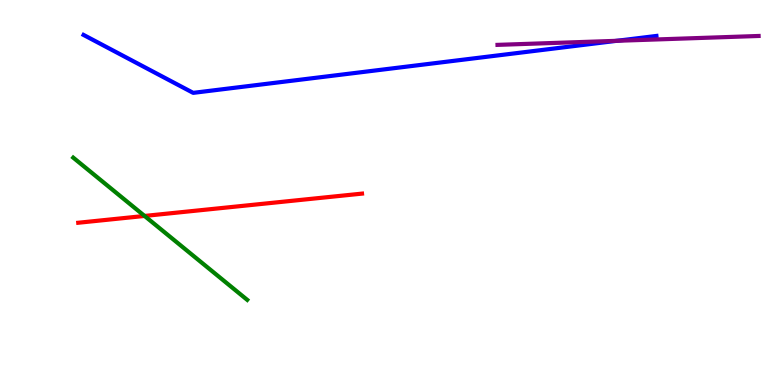[{'lines': ['blue', 'red'], 'intersections': []}, {'lines': ['green', 'red'], 'intersections': [{'x': 1.87, 'y': 4.39}]}, {'lines': ['purple', 'red'], 'intersections': []}, {'lines': ['blue', 'green'], 'intersections': []}, {'lines': ['blue', 'purple'], 'intersections': [{'x': 7.96, 'y': 8.94}]}, {'lines': ['green', 'purple'], 'intersections': []}]